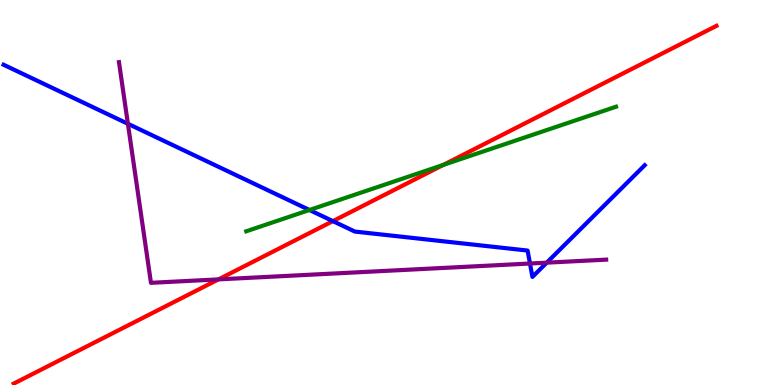[{'lines': ['blue', 'red'], 'intersections': [{'x': 4.3, 'y': 4.26}]}, {'lines': ['green', 'red'], 'intersections': [{'x': 5.72, 'y': 5.72}]}, {'lines': ['purple', 'red'], 'intersections': [{'x': 2.82, 'y': 2.74}]}, {'lines': ['blue', 'green'], 'intersections': [{'x': 3.99, 'y': 4.55}]}, {'lines': ['blue', 'purple'], 'intersections': [{'x': 1.65, 'y': 6.78}, {'x': 6.84, 'y': 3.16}, {'x': 7.05, 'y': 3.18}]}, {'lines': ['green', 'purple'], 'intersections': []}]